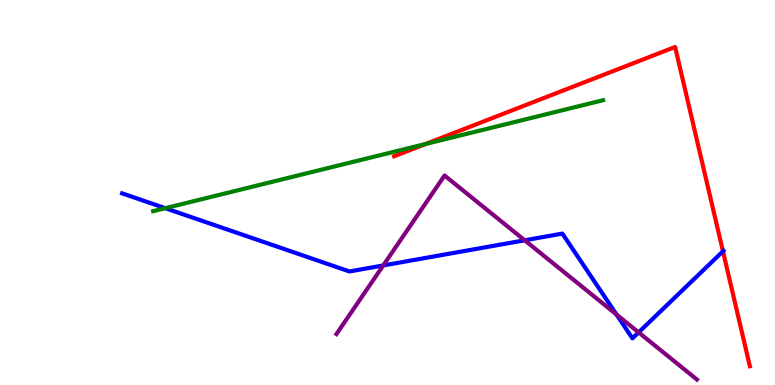[{'lines': ['blue', 'red'], 'intersections': [{'x': 9.33, 'y': 3.47}]}, {'lines': ['green', 'red'], 'intersections': [{'x': 5.49, 'y': 6.26}]}, {'lines': ['purple', 'red'], 'intersections': []}, {'lines': ['blue', 'green'], 'intersections': [{'x': 2.13, 'y': 4.59}]}, {'lines': ['blue', 'purple'], 'intersections': [{'x': 4.94, 'y': 3.11}, {'x': 6.77, 'y': 3.76}, {'x': 7.95, 'y': 1.83}, {'x': 8.24, 'y': 1.37}]}, {'lines': ['green', 'purple'], 'intersections': []}]